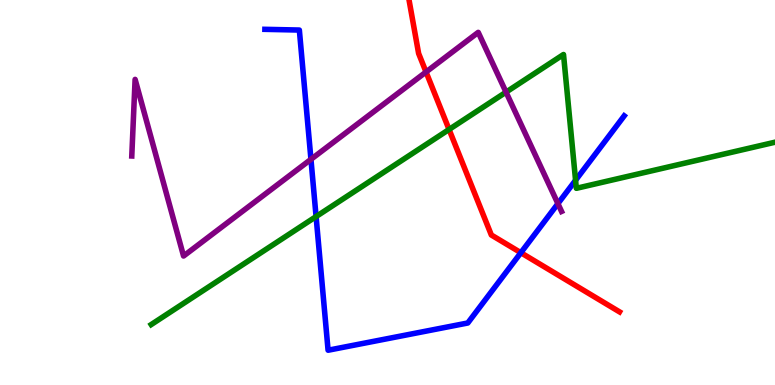[{'lines': ['blue', 'red'], 'intersections': [{'x': 6.72, 'y': 3.44}]}, {'lines': ['green', 'red'], 'intersections': [{'x': 5.79, 'y': 6.64}]}, {'lines': ['purple', 'red'], 'intersections': [{'x': 5.5, 'y': 8.13}]}, {'lines': ['blue', 'green'], 'intersections': [{'x': 4.08, 'y': 4.38}, {'x': 7.43, 'y': 5.32}]}, {'lines': ['blue', 'purple'], 'intersections': [{'x': 4.01, 'y': 5.86}, {'x': 7.2, 'y': 4.71}]}, {'lines': ['green', 'purple'], 'intersections': [{'x': 6.53, 'y': 7.61}]}]